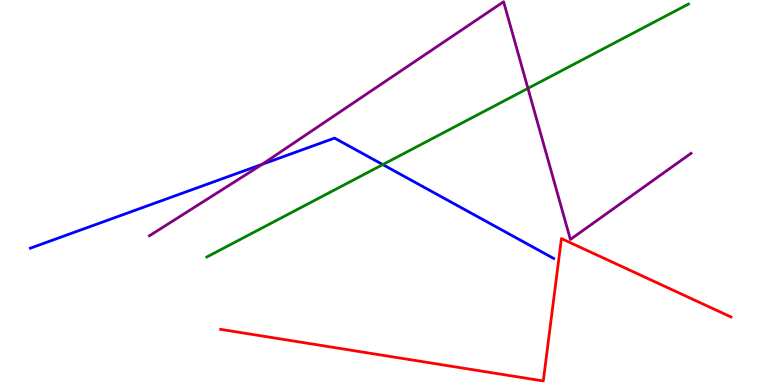[{'lines': ['blue', 'red'], 'intersections': []}, {'lines': ['green', 'red'], 'intersections': []}, {'lines': ['purple', 'red'], 'intersections': []}, {'lines': ['blue', 'green'], 'intersections': [{'x': 4.94, 'y': 5.72}]}, {'lines': ['blue', 'purple'], 'intersections': [{'x': 3.38, 'y': 5.73}]}, {'lines': ['green', 'purple'], 'intersections': [{'x': 6.81, 'y': 7.7}]}]